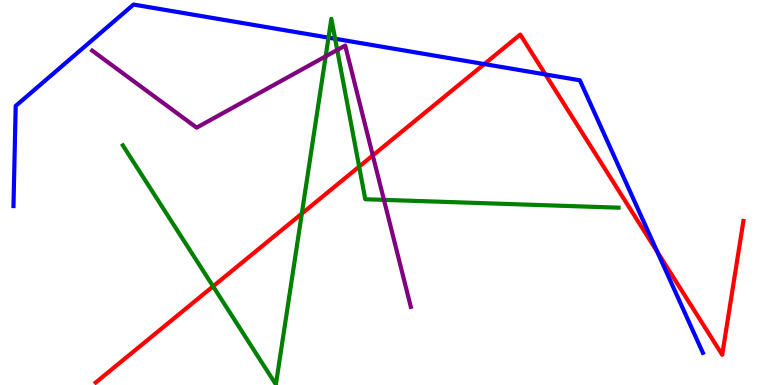[{'lines': ['blue', 'red'], 'intersections': [{'x': 6.25, 'y': 8.34}, {'x': 7.04, 'y': 8.07}, {'x': 8.48, 'y': 3.46}]}, {'lines': ['green', 'red'], 'intersections': [{'x': 2.75, 'y': 2.56}, {'x': 3.89, 'y': 4.45}, {'x': 4.63, 'y': 5.67}]}, {'lines': ['purple', 'red'], 'intersections': [{'x': 4.81, 'y': 5.96}]}, {'lines': ['blue', 'green'], 'intersections': [{'x': 4.24, 'y': 9.02}, {'x': 4.32, 'y': 8.99}]}, {'lines': ['blue', 'purple'], 'intersections': []}, {'lines': ['green', 'purple'], 'intersections': [{'x': 4.2, 'y': 8.54}, {'x': 4.35, 'y': 8.7}, {'x': 4.95, 'y': 4.81}]}]